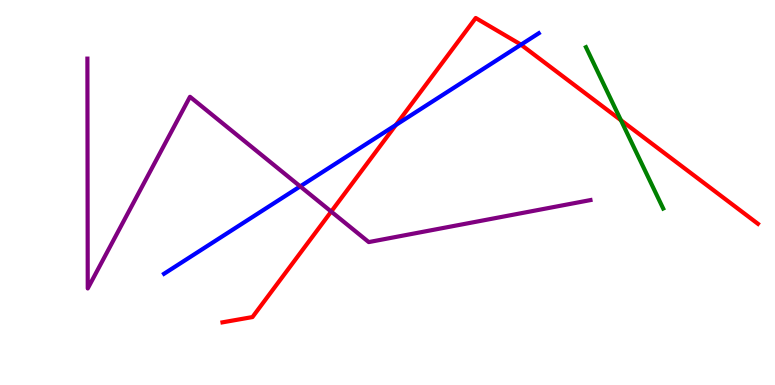[{'lines': ['blue', 'red'], 'intersections': [{'x': 5.11, 'y': 6.75}, {'x': 6.72, 'y': 8.84}]}, {'lines': ['green', 'red'], 'intersections': [{'x': 8.01, 'y': 6.88}]}, {'lines': ['purple', 'red'], 'intersections': [{'x': 4.27, 'y': 4.5}]}, {'lines': ['blue', 'green'], 'intersections': []}, {'lines': ['blue', 'purple'], 'intersections': [{'x': 3.87, 'y': 5.16}]}, {'lines': ['green', 'purple'], 'intersections': []}]